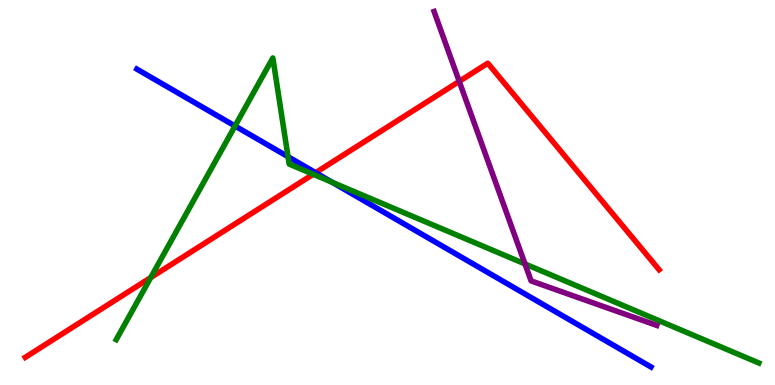[{'lines': ['blue', 'red'], 'intersections': [{'x': 4.07, 'y': 5.51}]}, {'lines': ['green', 'red'], 'intersections': [{'x': 1.95, 'y': 2.79}, {'x': 4.04, 'y': 5.47}]}, {'lines': ['purple', 'red'], 'intersections': [{'x': 5.93, 'y': 7.89}]}, {'lines': ['blue', 'green'], 'intersections': [{'x': 3.03, 'y': 6.73}, {'x': 3.72, 'y': 5.93}, {'x': 4.29, 'y': 5.26}]}, {'lines': ['blue', 'purple'], 'intersections': []}, {'lines': ['green', 'purple'], 'intersections': [{'x': 6.77, 'y': 3.14}]}]